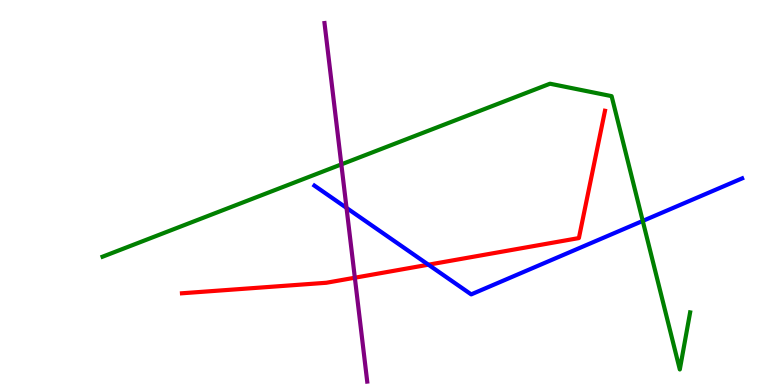[{'lines': ['blue', 'red'], 'intersections': [{'x': 5.53, 'y': 3.12}]}, {'lines': ['green', 'red'], 'intersections': []}, {'lines': ['purple', 'red'], 'intersections': [{'x': 4.58, 'y': 2.79}]}, {'lines': ['blue', 'green'], 'intersections': [{'x': 8.29, 'y': 4.26}]}, {'lines': ['blue', 'purple'], 'intersections': [{'x': 4.47, 'y': 4.6}]}, {'lines': ['green', 'purple'], 'intersections': [{'x': 4.4, 'y': 5.73}]}]